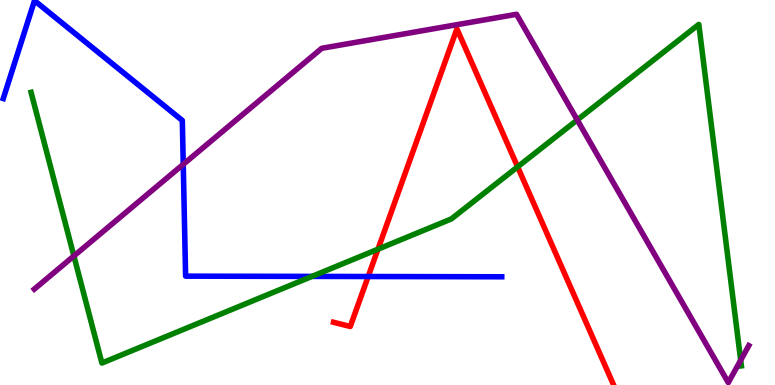[{'lines': ['blue', 'red'], 'intersections': [{'x': 4.75, 'y': 2.82}]}, {'lines': ['green', 'red'], 'intersections': [{'x': 4.88, 'y': 3.53}, {'x': 6.68, 'y': 5.67}]}, {'lines': ['purple', 'red'], 'intersections': []}, {'lines': ['blue', 'green'], 'intersections': [{'x': 4.03, 'y': 2.82}]}, {'lines': ['blue', 'purple'], 'intersections': [{'x': 2.36, 'y': 5.73}]}, {'lines': ['green', 'purple'], 'intersections': [{'x': 0.953, 'y': 3.35}, {'x': 7.45, 'y': 6.88}, {'x': 9.56, 'y': 0.643}]}]